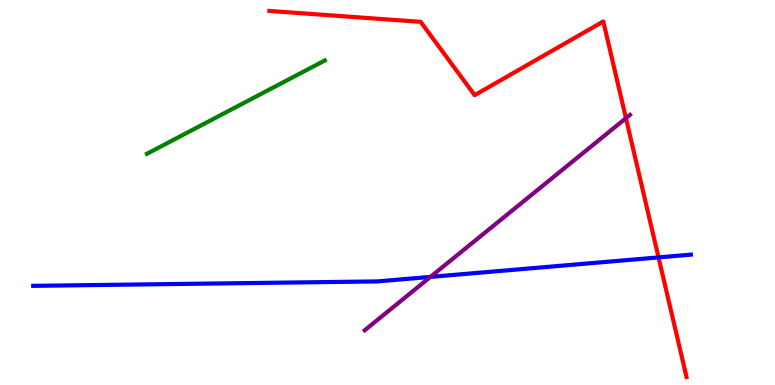[{'lines': ['blue', 'red'], 'intersections': [{'x': 8.5, 'y': 3.31}]}, {'lines': ['green', 'red'], 'intersections': []}, {'lines': ['purple', 'red'], 'intersections': [{'x': 8.08, 'y': 6.93}]}, {'lines': ['blue', 'green'], 'intersections': []}, {'lines': ['blue', 'purple'], 'intersections': [{'x': 5.55, 'y': 2.81}]}, {'lines': ['green', 'purple'], 'intersections': []}]